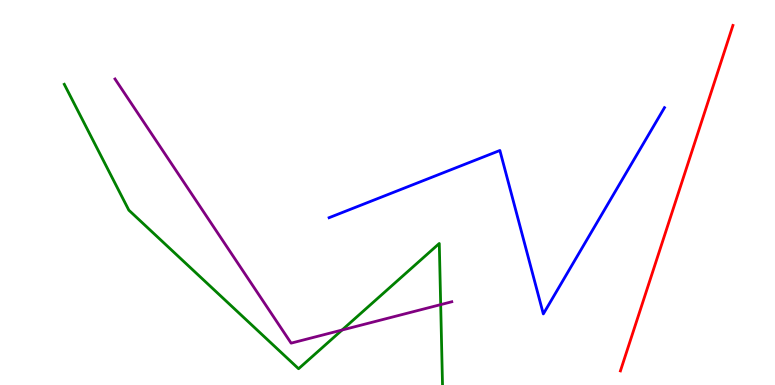[{'lines': ['blue', 'red'], 'intersections': []}, {'lines': ['green', 'red'], 'intersections': []}, {'lines': ['purple', 'red'], 'intersections': []}, {'lines': ['blue', 'green'], 'intersections': []}, {'lines': ['blue', 'purple'], 'intersections': []}, {'lines': ['green', 'purple'], 'intersections': [{'x': 4.41, 'y': 1.43}, {'x': 5.69, 'y': 2.09}]}]